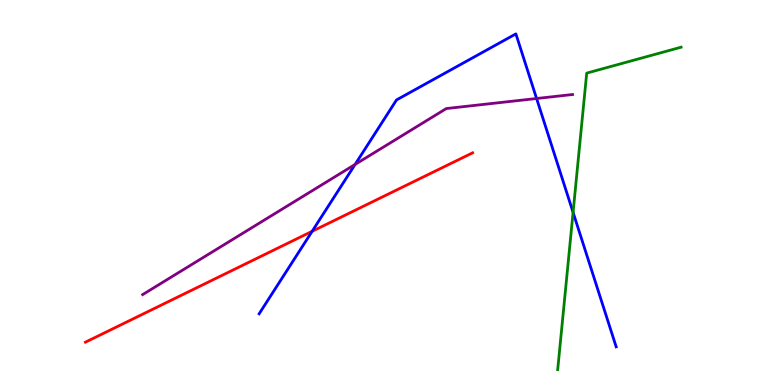[{'lines': ['blue', 'red'], 'intersections': [{'x': 4.03, 'y': 3.99}]}, {'lines': ['green', 'red'], 'intersections': []}, {'lines': ['purple', 'red'], 'intersections': []}, {'lines': ['blue', 'green'], 'intersections': [{'x': 7.39, 'y': 4.48}]}, {'lines': ['blue', 'purple'], 'intersections': [{'x': 4.58, 'y': 5.73}, {'x': 6.92, 'y': 7.44}]}, {'lines': ['green', 'purple'], 'intersections': []}]